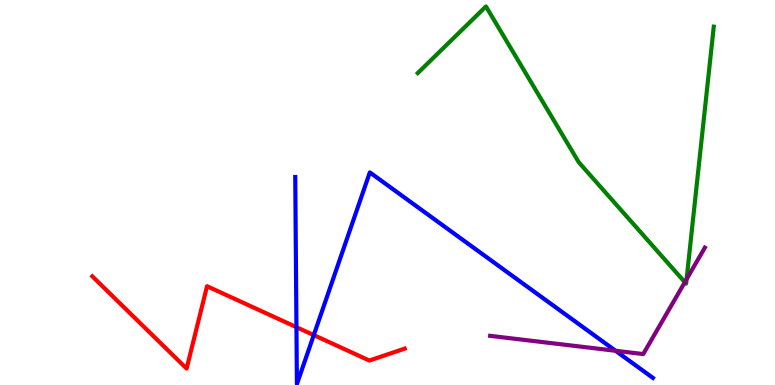[{'lines': ['blue', 'red'], 'intersections': [{'x': 3.83, 'y': 1.5}, {'x': 4.05, 'y': 1.3}]}, {'lines': ['green', 'red'], 'intersections': []}, {'lines': ['purple', 'red'], 'intersections': []}, {'lines': ['blue', 'green'], 'intersections': []}, {'lines': ['blue', 'purple'], 'intersections': [{'x': 7.94, 'y': 0.889}]}, {'lines': ['green', 'purple'], 'intersections': [{'x': 8.84, 'y': 2.67}, {'x': 8.86, 'y': 2.75}]}]